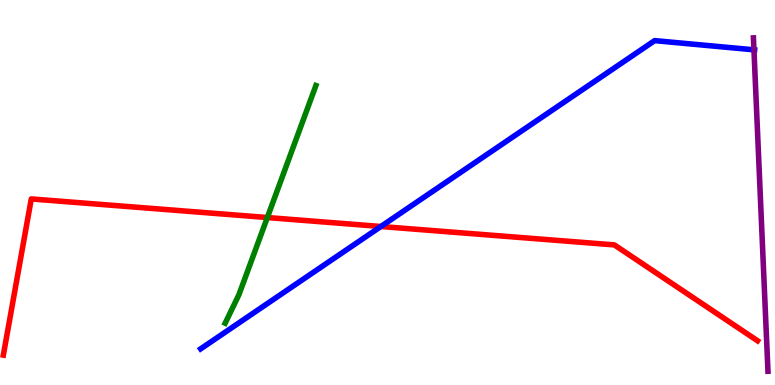[{'lines': ['blue', 'red'], 'intersections': [{'x': 4.91, 'y': 4.12}]}, {'lines': ['green', 'red'], 'intersections': [{'x': 3.45, 'y': 4.35}]}, {'lines': ['purple', 'red'], 'intersections': []}, {'lines': ['blue', 'green'], 'intersections': []}, {'lines': ['blue', 'purple'], 'intersections': [{'x': 9.73, 'y': 8.71}]}, {'lines': ['green', 'purple'], 'intersections': []}]